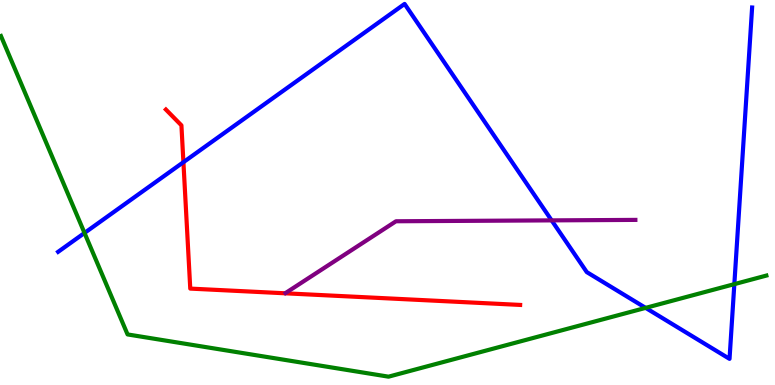[{'lines': ['blue', 'red'], 'intersections': [{'x': 2.37, 'y': 5.79}]}, {'lines': ['green', 'red'], 'intersections': []}, {'lines': ['purple', 'red'], 'intersections': []}, {'lines': ['blue', 'green'], 'intersections': [{'x': 1.09, 'y': 3.95}, {'x': 8.33, 'y': 2.0}, {'x': 9.48, 'y': 2.62}]}, {'lines': ['blue', 'purple'], 'intersections': [{'x': 7.12, 'y': 4.28}]}, {'lines': ['green', 'purple'], 'intersections': []}]